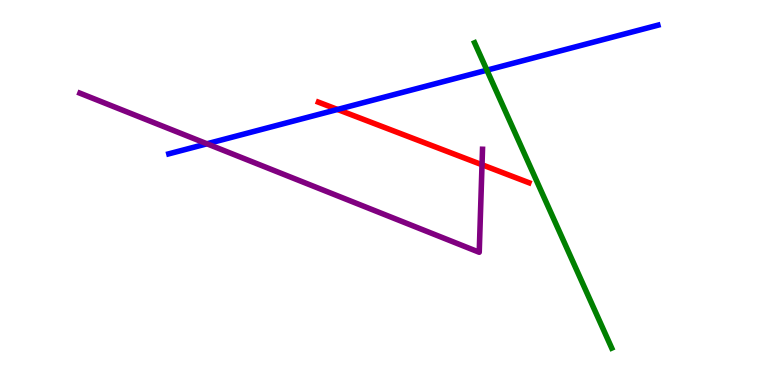[{'lines': ['blue', 'red'], 'intersections': [{'x': 4.35, 'y': 7.16}]}, {'lines': ['green', 'red'], 'intersections': []}, {'lines': ['purple', 'red'], 'intersections': [{'x': 6.22, 'y': 5.72}]}, {'lines': ['blue', 'green'], 'intersections': [{'x': 6.28, 'y': 8.18}]}, {'lines': ['blue', 'purple'], 'intersections': [{'x': 2.67, 'y': 6.27}]}, {'lines': ['green', 'purple'], 'intersections': []}]